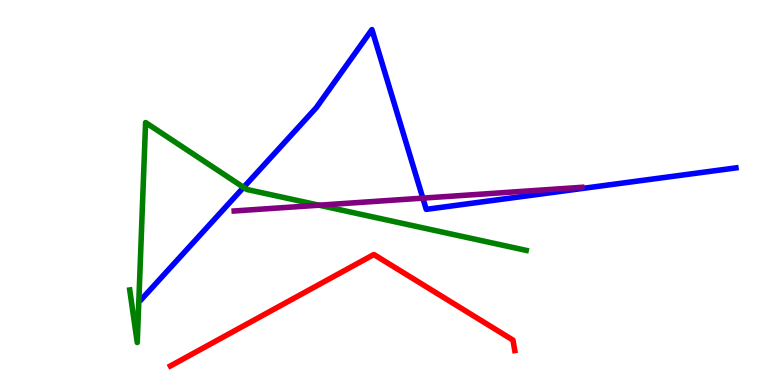[{'lines': ['blue', 'red'], 'intersections': []}, {'lines': ['green', 'red'], 'intersections': []}, {'lines': ['purple', 'red'], 'intersections': []}, {'lines': ['blue', 'green'], 'intersections': [{'x': 3.14, 'y': 5.13}]}, {'lines': ['blue', 'purple'], 'intersections': [{'x': 5.46, 'y': 4.85}]}, {'lines': ['green', 'purple'], 'intersections': [{'x': 4.12, 'y': 4.67}]}]